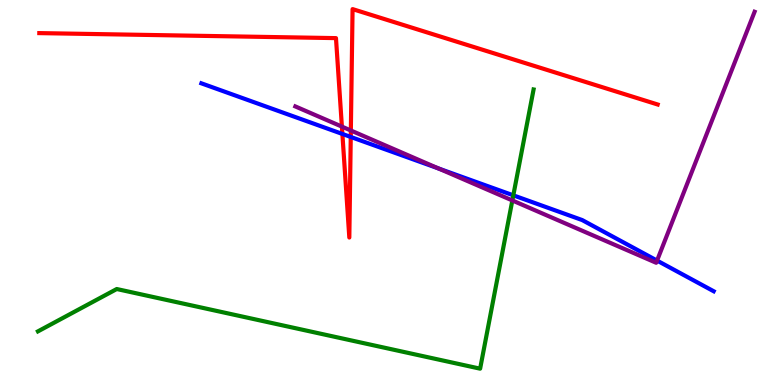[{'lines': ['blue', 'red'], 'intersections': [{'x': 4.42, 'y': 6.52}, {'x': 4.53, 'y': 6.44}]}, {'lines': ['green', 'red'], 'intersections': []}, {'lines': ['purple', 'red'], 'intersections': [{'x': 4.41, 'y': 6.71}, {'x': 4.53, 'y': 6.61}]}, {'lines': ['blue', 'green'], 'intersections': [{'x': 6.62, 'y': 4.93}]}, {'lines': ['blue', 'purple'], 'intersections': [{'x': 5.66, 'y': 5.62}, {'x': 8.48, 'y': 3.23}]}, {'lines': ['green', 'purple'], 'intersections': [{'x': 6.61, 'y': 4.79}]}]